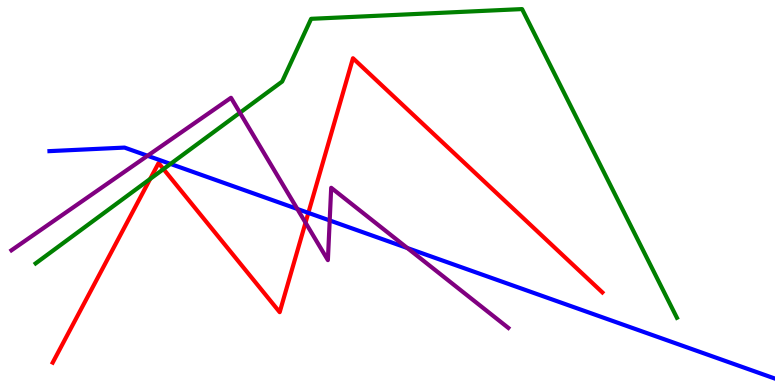[{'lines': ['blue', 'red'], 'intersections': [{'x': 3.98, 'y': 4.47}]}, {'lines': ['green', 'red'], 'intersections': [{'x': 1.94, 'y': 5.35}, {'x': 2.11, 'y': 5.61}]}, {'lines': ['purple', 'red'], 'intersections': [{'x': 3.94, 'y': 4.22}]}, {'lines': ['blue', 'green'], 'intersections': [{'x': 2.2, 'y': 5.74}]}, {'lines': ['blue', 'purple'], 'intersections': [{'x': 1.9, 'y': 5.95}, {'x': 3.84, 'y': 4.57}, {'x': 4.25, 'y': 4.27}, {'x': 5.26, 'y': 3.56}]}, {'lines': ['green', 'purple'], 'intersections': [{'x': 3.1, 'y': 7.07}]}]